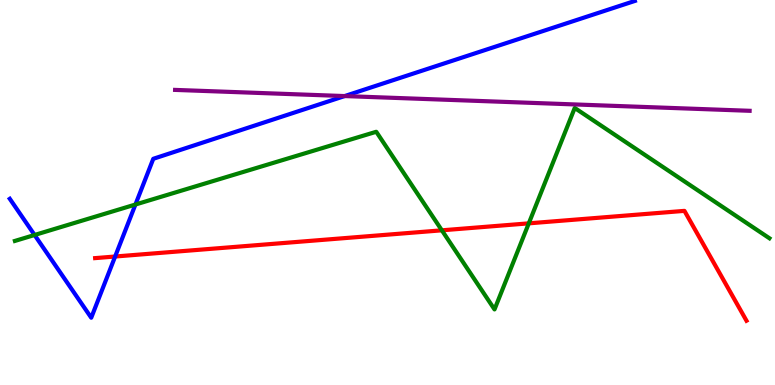[{'lines': ['blue', 'red'], 'intersections': [{'x': 1.49, 'y': 3.34}]}, {'lines': ['green', 'red'], 'intersections': [{'x': 5.7, 'y': 4.02}, {'x': 6.82, 'y': 4.2}]}, {'lines': ['purple', 'red'], 'intersections': []}, {'lines': ['blue', 'green'], 'intersections': [{'x': 0.446, 'y': 3.9}, {'x': 1.75, 'y': 4.69}]}, {'lines': ['blue', 'purple'], 'intersections': [{'x': 4.45, 'y': 7.5}]}, {'lines': ['green', 'purple'], 'intersections': []}]